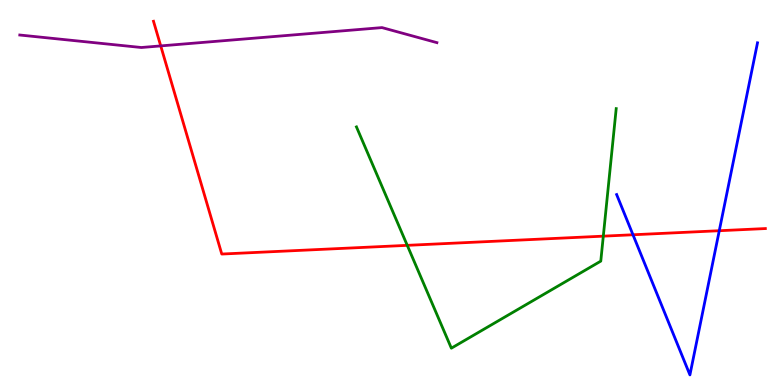[{'lines': ['blue', 'red'], 'intersections': [{'x': 8.17, 'y': 3.9}, {'x': 9.28, 'y': 4.01}]}, {'lines': ['green', 'red'], 'intersections': [{'x': 5.25, 'y': 3.63}, {'x': 7.78, 'y': 3.87}]}, {'lines': ['purple', 'red'], 'intersections': [{'x': 2.07, 'y': 8.81}]}, {'lines': ['blue', 'green'], 'intersections': []}, {'lines': ['blue', 'purple'], 'intersections': []}, {'lines': ['green', 'purple'], 'intersections': []}]